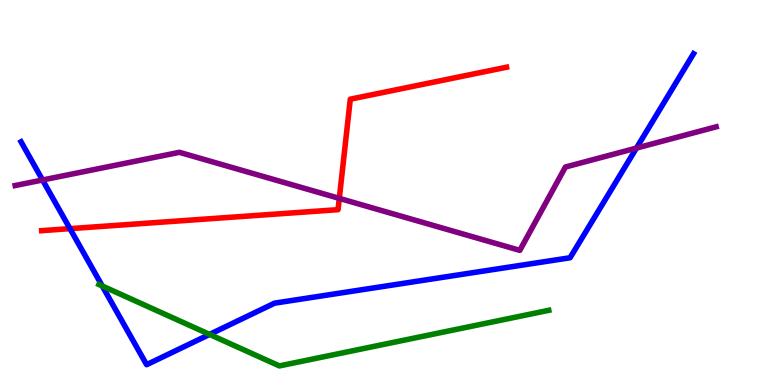[{'lines': ['blue', 'red'], 'intersections': [{'x': 0.903, 'y': 4.06}]}, {'lines': ['green', 'red'], 'intersections': []}, {'lines': ['purple', 'red'], 'intersections': [{'x': 4.38, 'y': 4.85}]}, {'lines': ['blue', 'green'], 'intersections': [{'x': 1.32, 'y': 2.57}, {'x': 2.7, 'y': 1.31}]}, {'lines': ['blue', 'purple'], 'intersections': [{'x': 0.549, 'y': 5.32}, {'x': 8.21, 'y': 6.15}]}, {'lines': ['green', 'purple'], 'intersections': []}]